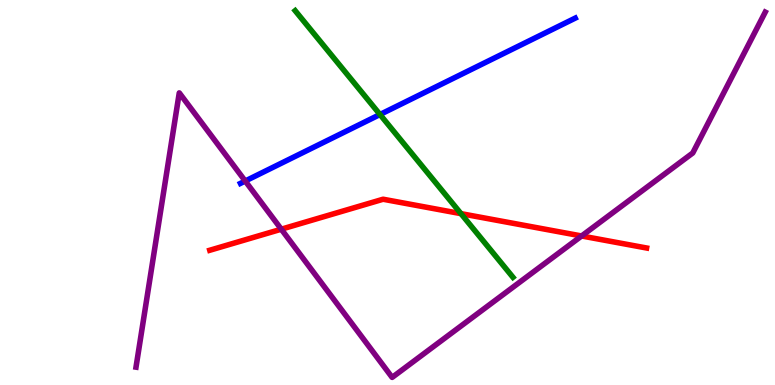[{'lines': ['blue', 'red'], 'intersections': []}, {'lines': ['green', 'red'], 'intersections': [{'x': 5.95, 'y': 4.45}]}, {'lines': ['purple', 'red'], 'intersections': [{'x': 3.63, 'y': 4.05}, {'x': 7.5, 'y': 3.87}]}, {'lines': ['blue', 'green'], 'intersections': [{'x': 4.9, 'y': 7.03}]}, {'lines': ['blue', 'purple'], 'intersections': [{'x': 3.16, 'y': 5.3}]}, {'lines': ['green', 'purple'], 'intersections': []}]